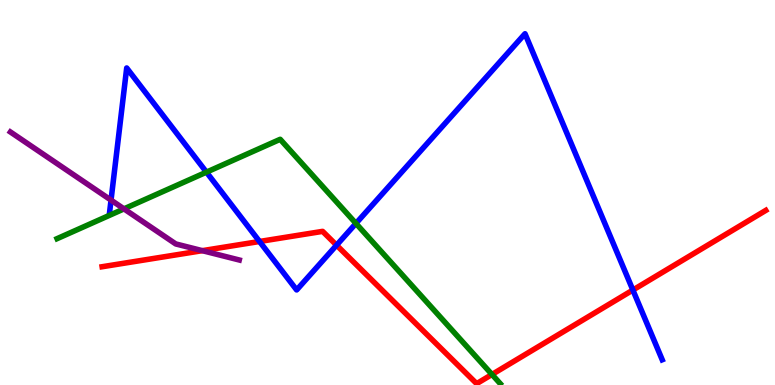[{'lines': ['blue', 'red'], 'intersections': [{'x': 3.35, 'y': 3.73}, {'x': 4.34, 'y': 3.63}, {'x': 8.17, 'y': 2.47}]}, {'lines': ['green', 'red'], 'intersections': [{'x': 6.35, 'y': 0.274}]}, {'lines': ['purple', 'red'], 'intersections': [{'x': 2.61, 'y': 3.49}]}, {'lines': ['blue', 'green'], 'intersections': [{'x': 2.66, 'y': 5.53}, {'x': 4.59, 'y': 4.2}]}, {'lines': ['blue', 'purple'], 'intersections': [{'x': 1.43, 'y': 4.8}]}, {'lines': ['green', 'purple'], 'intersections': [{'x': 1.6, 'y': 4.57}]}]